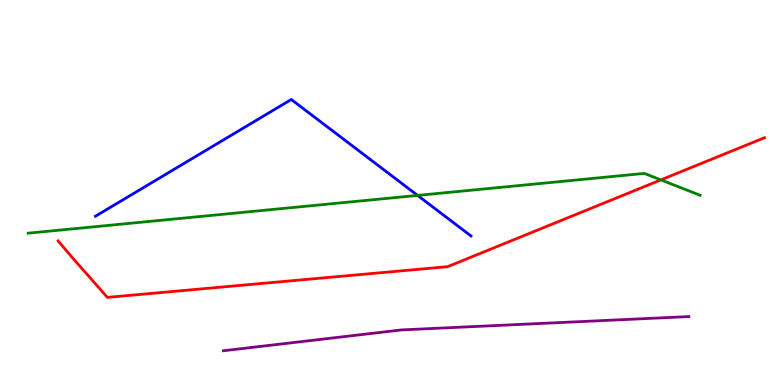[{'lines': ['blue', 'red'], 'intersections': []}, {'lines': ['green', 'red'], 'intersections': [{'x': 8.53, 'y': 5.33}]}, {'lines': ['purple', 'red'], 'intersections': []}, {'lines': ['blue', 'green'], 'intersections': [{'x': 5.39, 'y': 4.92}]}, {'lines': ['blue', 'purple'], 'intersections': []}, {'lines': ['green', 'purple'], 'intersections': []}]